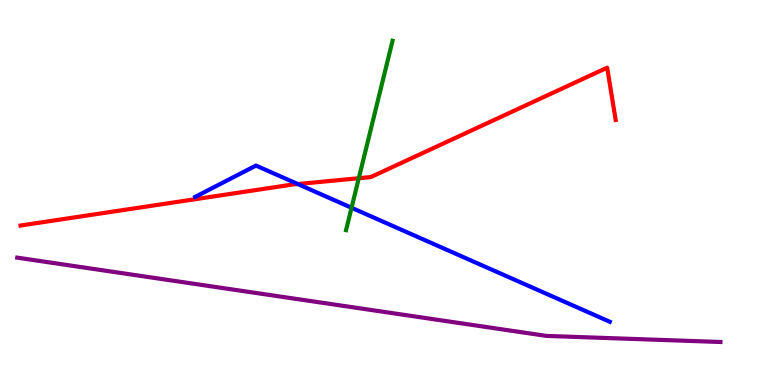[{'lines': ['blue', 'red'], 'intersections': [{'x': 3.84, 'y': 5.22}]}, {'lines': ['green', 'red'], 'intersections': [{'x': 4.63, 'y': 5.37}]}, {'lines': ['purple', 'red'], 'intersections': []}, {'lines': ['blue', 'green'], 'intersections': [{'x': 4.54, 'y': 4.6}]}, {'lines': ['blue', 'purple'], 'intersections': []}, {'lines': ['green', 'purple'], 'intersections': []}]